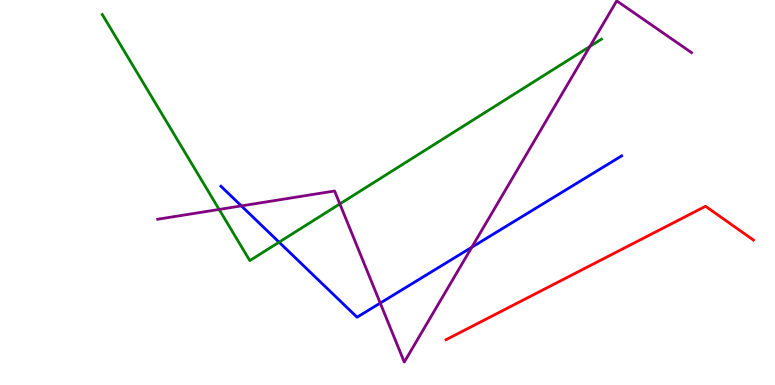[{'lines': ['blue', 'red'], 'intersections': []}, {'lines': ['green', 'red'], 'intersections': []}, {'lines': ['purple', 'red'], 'intersections': []}, {'lines': ['blue', 'green'], 'intersections': [{'x': 3.6, 'y': 3.71}]}, {'lines': ['blue', 'purple'], 'intersections': [{'x': 3.11, 'y': 4.65}, {'x': 4.91, 'y': 2.13}, {'x': 6.09, 'y': 3.58}]}, {'lines': ['green', 'purple'], 'intersections': [{'x': 2.83, 'y': 4.56}, {'x': 4.39, 'y': 4.7}, {'x': 7.61, 'y': 8.79}]}]